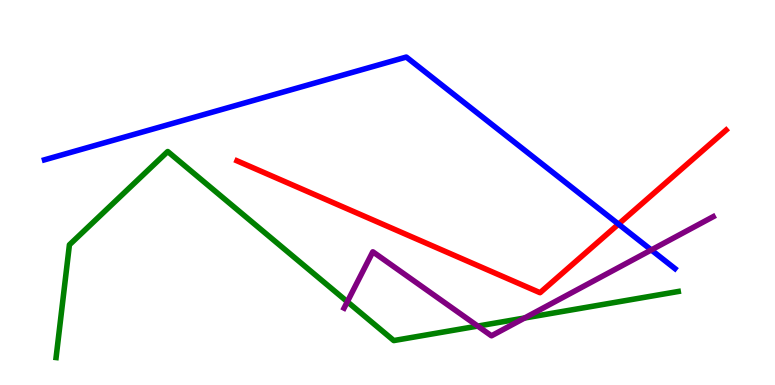[{'lines': ['blue', 'red'], 'intersections': [{'x': 7.98, 'y': 4.18}]}, {'lines': ['green', 'red'], 'intersections': []}, {'lines': ['purple', 'red'], 'intersections': []}, {'lines': ['blue', 'green'], 'intersections': []}, {'lines': ['blue', 'purple'], 'intersections': [{'x': 8.4, 'y': 3.51}]}, {'lines': ['green', 'purple'], 'intersections': [{'x': 4.48, 'y': 2.16}, {'x': 6.16, 'y': 1.53}, {'x': 6.77, 'y': 1.74}]}]